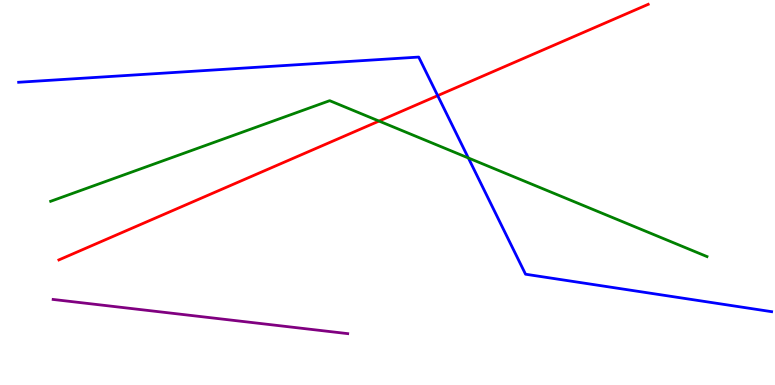[{'lines': ['blue', 'red'], 'intersections': [{'x': 5.65, 'y': 7.52}]}, {'lines': ['green', 'red'], 'intersections': [{'x': 4.89, 'y': 6.86}]}, {'lines': ['purple', 'red'], 'intersections': []}, {'lines': ['blue', 'green'], 'intersections': [{'x': 6.04, 'y': 5.9}]}, {'lines': ['blue', 'purple'], 'intersections': []}, {'lines': ['green', 'purple'], 'intersections': []}]